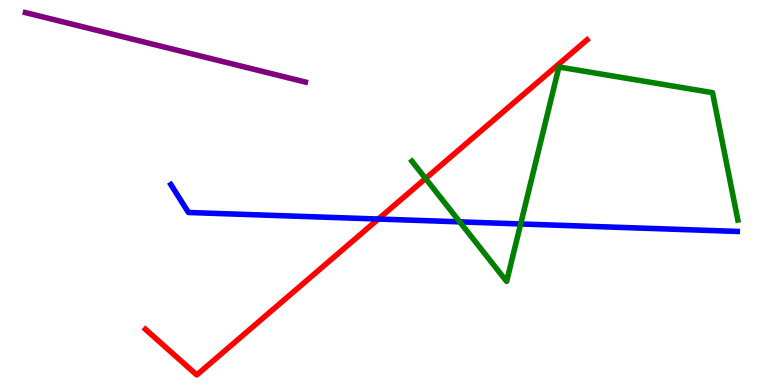[{'lines': ['blue', 'red'], 'intersections': [{'x': 4.88, 'y': 4.31}]}, {'lines': ['green', 'red'], 'intersections': [{'x': 5.49, 'y': 5.36}]}, {'lines': ['purple', 'red'], 'intersections': []}, {'lines': ['blue', 'green'], 'intersections': [{'x': 5.93, 'y': 4.24}, {'x': 6.72, 'y': 4.18}]}, {'lines': ['blue', 'purple'], 'intersections': []}, {'lines': ['green', 'purple'], 'intersections': []}]